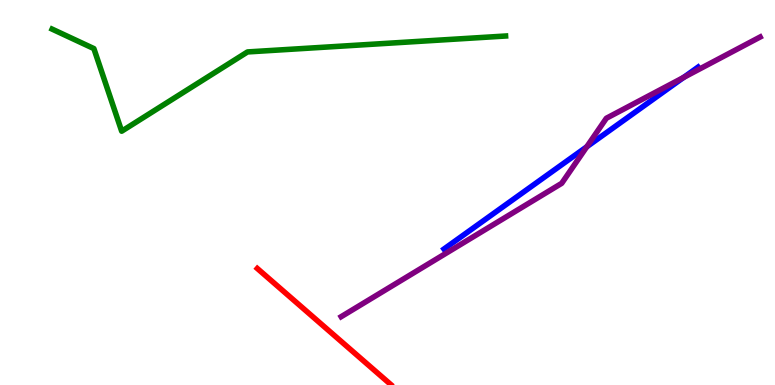[{'lines': ['blue', 'red'], 'intersections': []}, {'lines': ['green', 'red'], 'intersections': []}, {'lines': ['purple', 'red'], 'intersections': []}, {'lines': ['blue', 'green'], 'intersections': []}, {'lines': ['blue', 'purple'], 'intersections': [{'x': 7.57, 'y': 6.19}, {'x': 8.82, 'y': 7.99}]}, {'lines': ['green', 'purple'], 'intersections': []}]